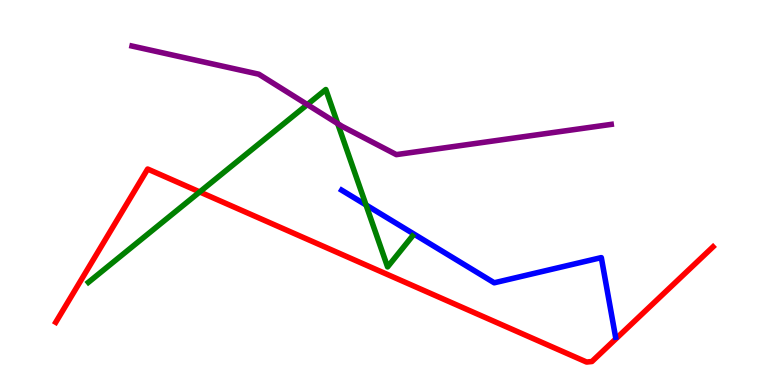[{'lines': ['blue', 'red'], 'intersections': []}, {'lines': ['green', 'red'], 'intersections': [{'x': 2.58, 'y': 5.01}]}, {'lines': ['purple', 'red'], 'intersections': []}, {'lines': ['blue', 'green'], 'intersections': [{'x': 4.72, 'y': 4.68}]}, {'lines': ['blue', 'purple'], 'intersections': []}, {'lines': ['green', 'purple'], 'intersections': [{'x': 3.97, 'y': 7.28}, {'x': 4.36, 'y': 6.79}]}]